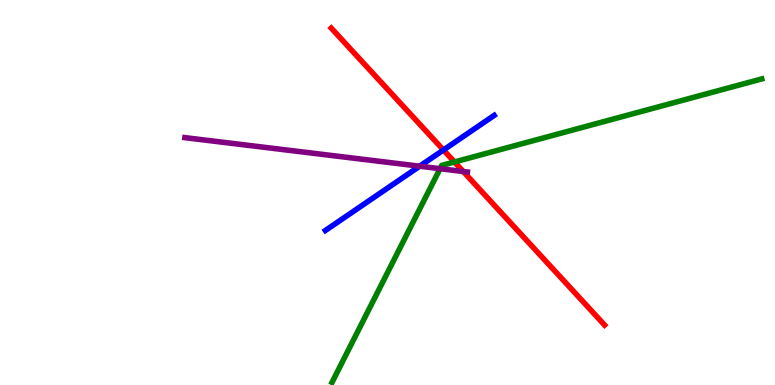[{'lines': ['blue', 'red'], 'intersections': [{'x': 5.72, 'y': 6.1}]}, {'lines': ['green', 'red'], 'intersections': [{'x': 5.86, 'y': 5.79}]}, {'lines': ['purple', 'red'], 'intersections': [{'x': 5.98, 'y': 5.54}]}, {'lines': ['blue', 'green'], 'intersections': []}, {'lines': ['blue', 'purple'], 'intersections': [{'x': 5.41, 'y': 5.68}]}, {'lines': ['green', 'purple'], 'intersections': [{'x': 5.68, 'y': 5.62}]}]